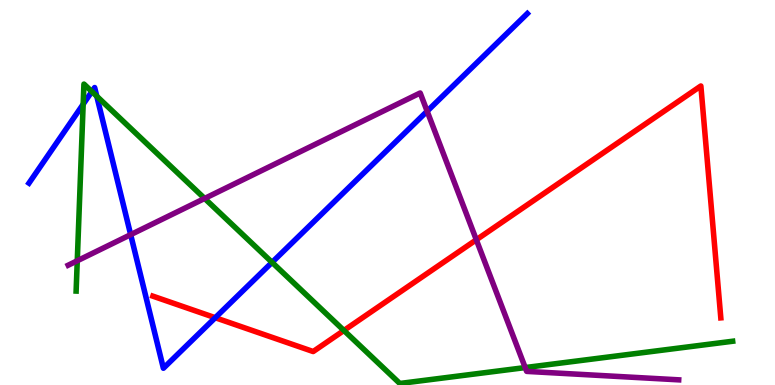[{'lines': ['blue', 'red'], 'intersections': [{'x': 2.78, 'y': 1.75}]}, {'lines': ['green', 'red'], 'intersections': [{'x': 4.44, 'y': 1.42}]}, {'lines': ['purple', 'red'], 'intersections': [{'x': 6.15, 'y': 3.77}]}, {'lines': ['blue', 'green'], 'intersections': [{'x': 1.07, 'y': 7.29}, {'x': 1.19, 'y': 7.62}, {'x': 1.25, 'y': 7.5}, {'x': 3.51, 'y': 3.19}]}, {'lines': ['blue', 'purple'], 'intersections': [{'x': 1.69, 'y': 3.91}, {'x': 5.51, 'y': 7.11}]}, {'lines': ['green', 'purple'], 'intersections': [{'x': 0.997, 'y': 3.23}, {'x': 2.64, 'y': 4.85}, {'x': 6.78, 'y': 0.453}]}]